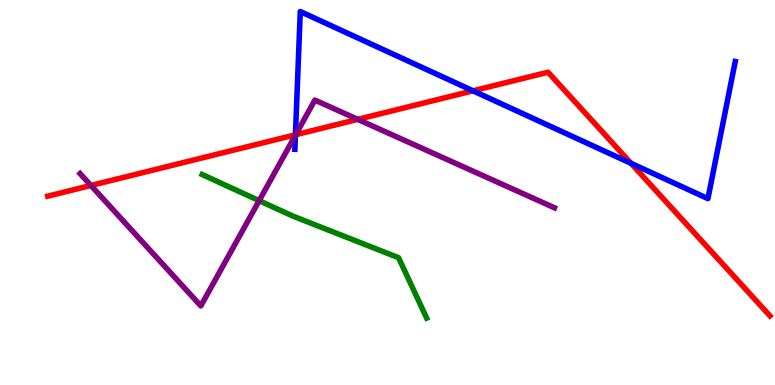[{'lines': ['blue', 'red'], 'intersections': [{'x': 3.81, 'y': 6.5}, {'x': 6.1, 'y': 7.64}, {'x': 8.14, 'y': 5.76}]}, {'lines': ['green', 'red'], 'intersections': []}, {'lines': ['purple', 'red'], 'intersections': [{'x': 1.17, 'y': 5.18}, {'x': 3.82, 'y': 6.5}, {'x': 4.62, 'y': 6.9}]}, {'lines': ['blue', 'green'], 'intersections': []}, {'lines': ['blue', 'purple'], 'intersections': [{'x': 3.81, 'y': 6.49}]}, {'lines': ['green', 'purple'], 'intersections': [{'x': 3.34, 'y': 4.79}]}]